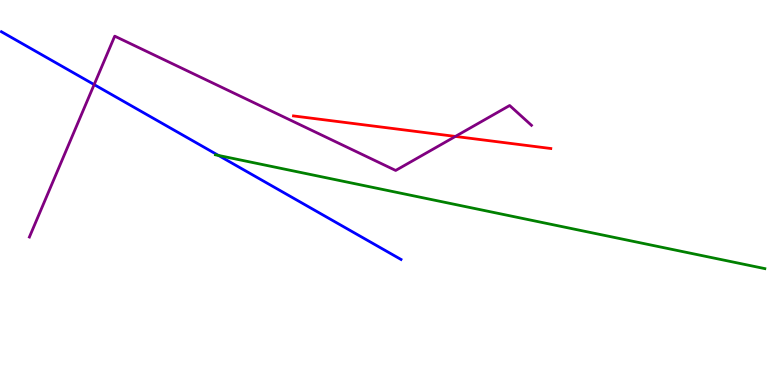[{'lines': ['blue', 'red'], 'intersections': []}, {'lines': ['green', 'red'], 'intersections': []}, {'lines': ['purple', 'red'], 'intersections': [{'x': 5.88, 'y': 6.46}]}, {'lines': ['blue', 'green'], 'intersections': [{'x': 2.82, 'y': 5.96}]}, {'lines': ['blue', 'purple'], 'intersections': [{'x': 1.21, 'y': 7.8}]}, {'lines': ['green', 'purple'], 'intersections': []}]